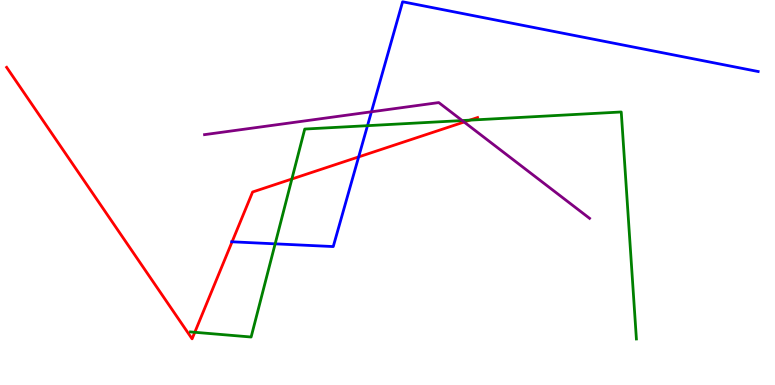[{'lines': ['blue', 'red'], 'intersections': [{'x': 2.99, 'y': 3.72}, {'x': 4.63, 'y': 5.92}]}, {'lines': ['green', 'red'], 'intersections': [{'x': 2.51, 'y': 1.37}, {'x': 3.77, 'y': 5.35}, {'x': 6.06, 'y': 6.88}]}, {'lines': ['purple', 'red'], 'intersections': [{'x': 5.99, 'y': 6.83}]}, {'lines': ['blue', 'green'], 'intersections': [{'x': 3.55, 'y': 3.67}, {'x': 4.74, 'y': 6.74}]}, {'lines': ['blue', 'purple'], 'intersections': [{'x': 4.79, 'y': 7.1}]}, {'lines': ['green', 'purple'], 'intersections': [{'x': 5.96, 'y': 6.87}]}]